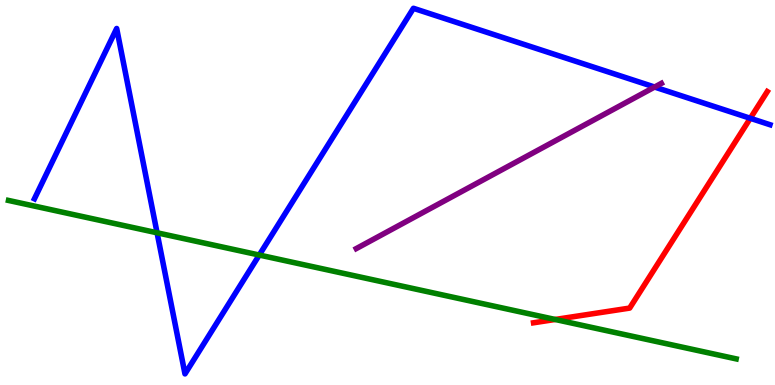[{'lines': ['blue', 'red'], 'intersections': [{'x': 9.68, 'y': 6.93}]}, {'lines': ['green', 'red'], 'intersections': [{'x': 7.16, 'y': 1.7}]}, {'lines': ['purple', 'red'], 'intersections': []}, {'lines': ['blue', 'green'], 'intersections': [{'x': 2.03, 'y': 3.95}, {'x': 3.35, 'y': 3.38}]}, {'lines': ['blue', 'purple'], 'intersections': [{'x': 8.45, 'y': 7.74}]}, {'lines': ['green', 'purple'], 'intersections': []}]